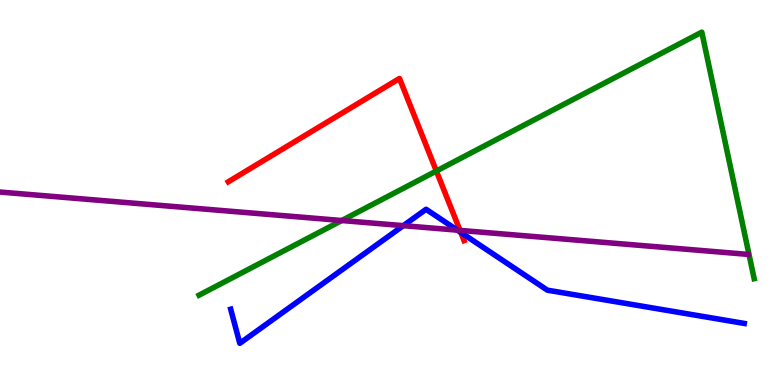[{'lines': ['blue', 'red'], 'intersections': [{'x': 5.95, 'y': 3.96}]}, {'lines': ['green', 'red'], 'intersections': [{'x': 5.63, 'y': 5.56}]}, {'lines': ['purple', 'red'], 'intersections': [{'x': 5.94, 'y': 4.02}]}, {'lines': ['blue', 'green'], 'intersections': []}, {'lines': ['blue', 'purple'], 'intersections': [{'x': 5.2, 'y': 4.14}, {'x': 5.9, 'y': 4.02}]}, {'lines': ['green', 'purple'], 'intersections': [{'x': 4.41, 'y': 4.27}]}]